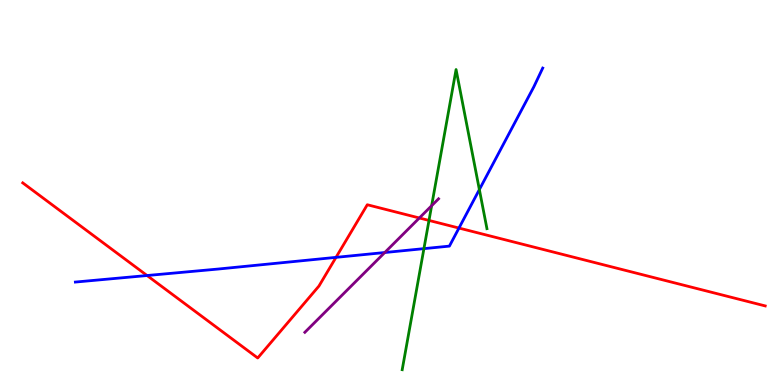[{'lines': ['blue', 'red'], 'intersections': [{'x': 1.9, 'y': 2.84}, {'x': 4.34, 'y': 3.32}, {'x': 5.92, 'y': 4.08}]}, {'lines': ['green', 'red'], 'intersections': [{'x': 5.54, 'y': 4.27}]}, {'lines': ['purple', 'red'], 'intersections': [{'x': 5.41, 'y': 4.34}]}, {'lines': ['blue', 'green'], 'intersections': [{'x': 5.47, 'y': 3.54}, {'x': 6.19, 'y': 5.08}]}, {'lines': ['blue', 'purple'], 'intersections': [{'x': 4.96, 'y': 3.44}]}, {'lines': ['green', 'purple'], 'intersections': [{'x': 5.57, 'y': 4.66}]}]